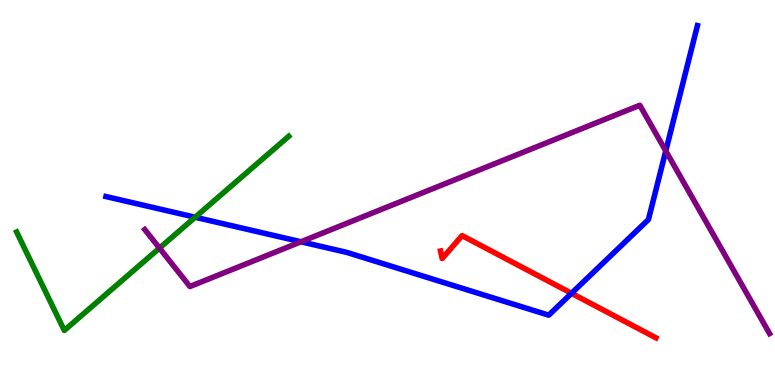[{'lines': ['blue', 'red'], 'intersections': [{'x': 7.37, 'y': 2.38}]}, {'lines': ['green', 'red'], 'intersections': []}, {'lines': ['purple', 'red'], 'intersections': []}, {'lines': ['blue', 'green'], 'intersections': [{'x': 2.52, 'y': 4.36}]}, {'lines': ['blue', 'purple'], 'intersections': [{'x': 3.88, 'y': 3.72}, {'x': 8.59, 'y': 6.08}]}, {'lines': ['green', 'purple'], 'intersections': [{'x': 2.06, 'y': 3.56}]}]